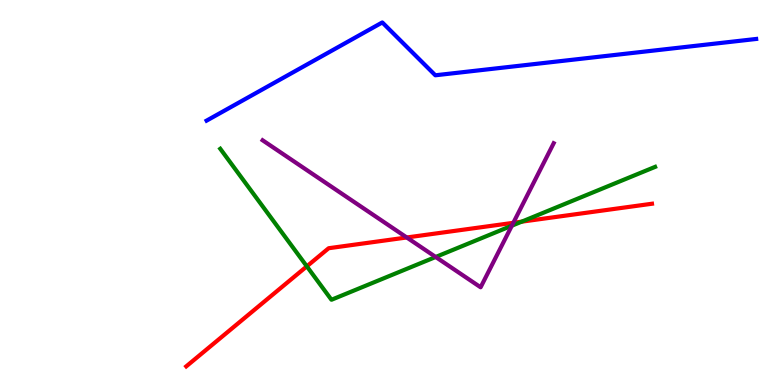[{'lines': ['blue', 'red'], 'intersections': []}, {'lines': ['green', 'red'], 'intersections': [{'x': 3.96, 'y': 3.08}, {'x': 6.73, 'y': 4.24}]}, {'lines': ['purple', 'red'], 'intersections': [{'x': 5.25, 'y': 3.83}, {'x': 6.62, 'y': 4.21}]}, {'lines': ['blue', 'green'], 'intersections': []}, {'lines': ['blue', 'purple'], 'intersections': []}, {'lines': ['green', 'purple'], 'intersections': [{'x': 5.62, 'y': 3.33}, {'x': 6.6, 'y': 4.14}]}]